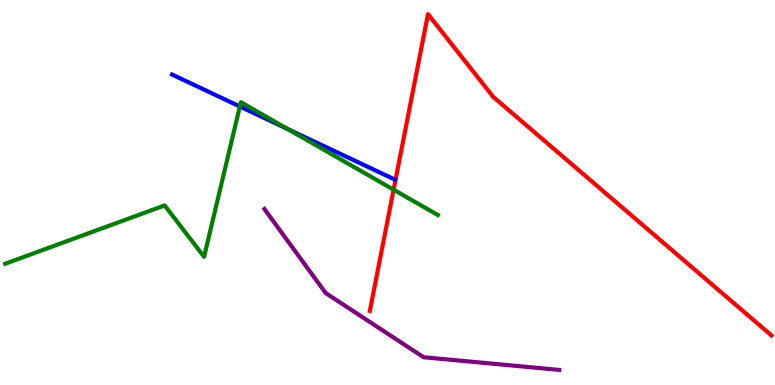[{'lines': ['blue', 'red'], 'intersections': []}, {'lines': ['green', 'red'], 'intersections': [{'x': 5.08, 'y': 5.07}]}, {'lines': ['purple', 'red'], 'intersections': []}, {'lines': ['blue', 'green'], 'intersections': [{'x': 3.09, 'y': 7.23}, {'x': 3.71, 'y': 6.65}]}, {'lines': ['blue', 'purple'], 'intersections': []}, {'lines': ['green', 'purple'], 'intersections': []}]